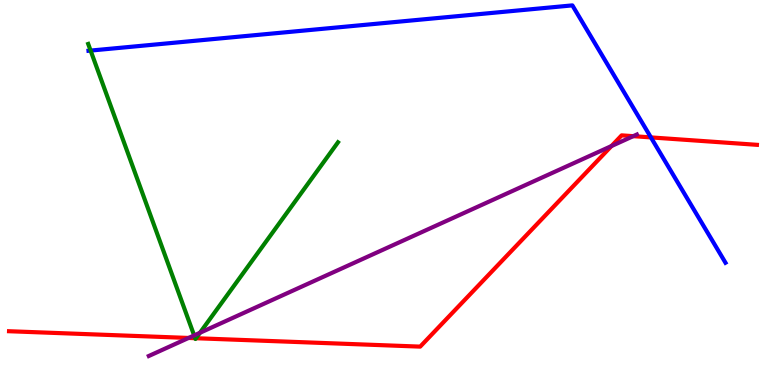[{'lines': ['blue', 'red'], 'intersections': [{'x': 8.4, 'y': 6.43}]}, {'lines': ['green', 'red'], 'intersections': [{'x': 2.52, 'y': 1.22}, {'x': 2.53, 'y': 1.21}]}, {'lines': ['purple', 'red'], 'intersections': [{'x': 2.43, 'y': 1.22}, {'x': 7.89, 'y': 6.21}, {'x': 8.17, 'y': 6.46}]}, {'lines': ['blue', 'green'], 'intersections': [{'x': 1.17, 'y': 8.69}]}, {'lines': ['blue', 'purple'], 'intersections': []}, {'lines': ['green', 'purple'], 'intersections': [{'x': 2.51, 'y': 1.29}, {'x': 2.58, 'y': 1.36}]}]